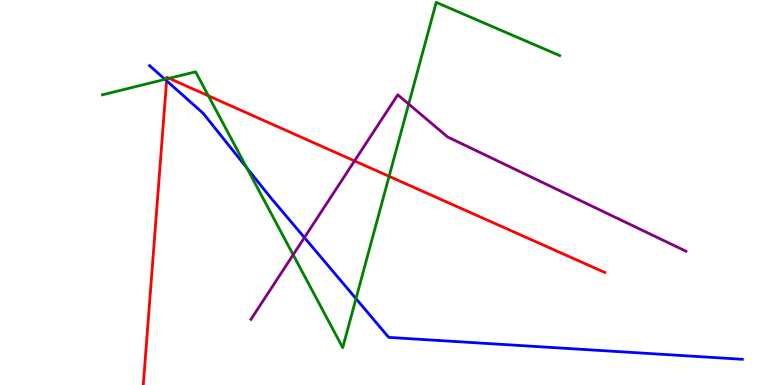[{'lines': ['blue', 'red'], 'intersections': [{'x': 2.15, 'y': 7.9}]}, {'lines': ['green', 'red'], 'intersections': [{'x': 2.15, 'y': 7.95}, {'x': 2.18, 'y': 7.97}, {'x': 2.69, 'y': 7.51}, {'x': 5.02, 'y': 5.42}]}, {'lines': ['purple', 'red'], 'intersections': [{'x': 4.57, 'y': 5.82}]}, {'lines': ['blue', 'green'], 'intersections': [{'x': 2.13, 'y': 7.94}, {'x': 3.18, 'y': 5.64}, {'x': 4.59, 'y': 2.24}]}, {'lines': ['blue', 'purple'], 'intersections': [{'x': 3.93, 'y': 3.83}]}, {'lines': ['green', 'purple'], 'intersections': [{'x': 3.78, 'y': 3.38}, {'x': 5.27, 'y': 7.3}]}]